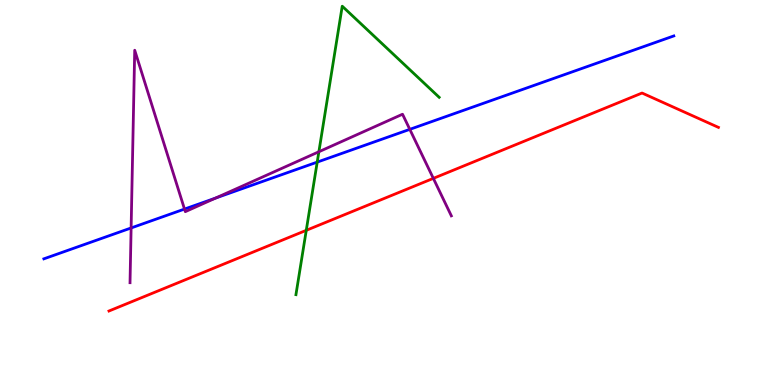[{'lines': ['blue', 'red'], 'intersections': []}, {'lines': ['green', 'red'], 'intersections': [{'x': 3.95, 'y': 4.02}]}, {'lines': ['purple', 'red'], 'intersections': [{'x': 5.59, 'y': 5.37}]}, {'lines': ['blue', 'green'], 'intersections': [{'x': 4.09, 'y': 5.79}]}, {'lines': ['blue', 'purple'], 'intersections': [{'x': 1.69, 'y': 4.08}, {'x': 2.38, 'y': 4.57}, {'x': 2.78, 'y': 4.86}, {'x': 5.29, 'y': 6.64}]}, {'lines': ['green', 'purple'], 'intersections': [{'x': 4.11, 'y': 6.06}]}]